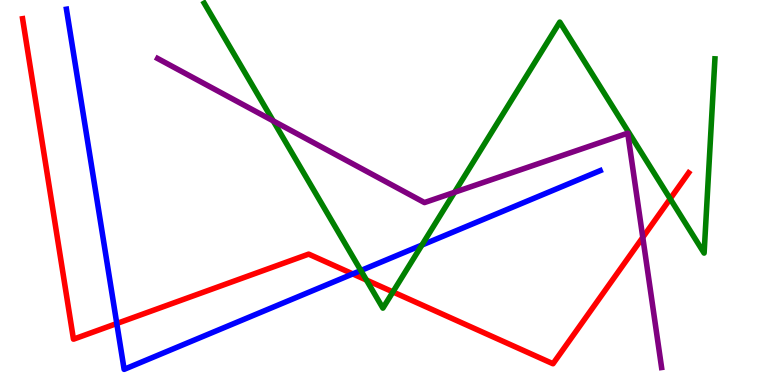[{'lines': ['blue', 'red'], 'intersections': [{'x': 1.51, 'y': 1.6}, {'x': 4.55, 'y': 2.89}]}, {'lines': ['green', 'red'], 'intersections': [{'x': 4.73, 'y': 2.73}, {'x': 5.07, 'y': 2.42}, {'x': 8.65, 'y': 4.84}]}, {'lines': ['purple', 'red'], 'intersections': [{'x': 8.29, 'y': 3.83}]}, {'lines': ['blue', 'green'], 'intersections': [{'x': 4.66, 'y': 2.97}, {'x': 5.44, 'y': 3.63}]}, {'lines': ['blue', 'purple'], 'intersections': []}, {'lines': ['green', 'purple'], 'intersections': [{'x': 3.53, 'y': 6.86}, {'x': 5.86, 'y': 5.01}]}]